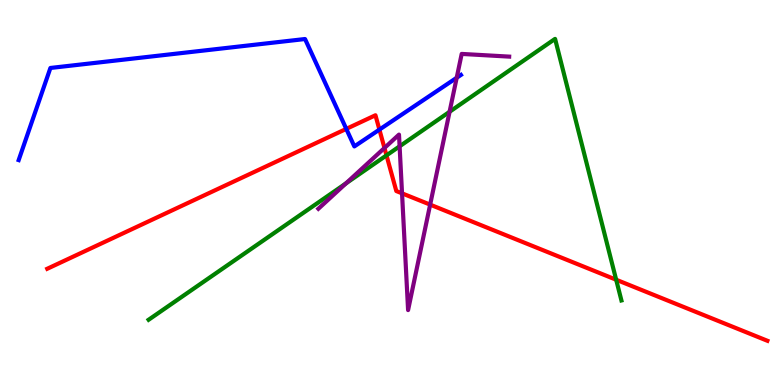[{'lines': ['blue', 'red'], 'intersections': [{'x': 4.47, 'y': 6.65}, {'x': 4.9, 'y': 6.63}]}, {'lines': ['green', 'red'], 'intersections': [{'x': 4.99, 'y': 5.96}, {'x': 7.95, 'y': 2.73}]}, {'lines': ['purple', 'red'], 'intersections': [{'x': 4.96, 'y': 6.16}, {'x': 5.19, 'y': 4.98}, {'x': 5.55, 'y': 4.68}]}, {'lines': ['blue', 'green'], 'intersections': []}, {'lines': ['blue', 'purple'], 'intersections': [{'x': 5.89, 'y': 7.98}]}, {'lines': ['green', 'purple'], 'intersections': [{'x': 4.46, 'y': 5.24}, {'x': 5.16, 'y': 6.2}, {'x': 5.8, 'y': 7.1}]}]